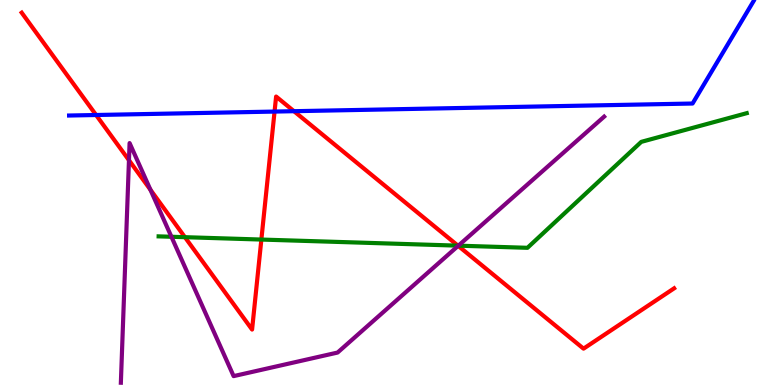[{'lines': ['blue', 'red'], 'intersections': [{'x': 1.24, 'y': 7.01}, {'x': 3.54, 'y': 7.1}, {'x': 3.79, 'y': 7.11}]}, {'lines': ['green', 'red'], 'intersections': [{'x': 2.39, 'y': 3.84}, {'x': 3.37, 'y': 3.78}, {'x': 5.91, 'y': 3.62}]}, {'lines': ['purple', 'red'], 'intersections': [{'x': 1.66, 'y': 5.84}, {'x': 1.94, 'y': 5.07}, {'x': 5.91, 'y': 3.61}]}, {'lines': ['blue', 'green'], 'intersections': []}, {'lines': ['blue', 'purple'], 'intersections': []}, {'lines': ['green', 'purple'], 'intersections': [{'x': 2.21, 'y': 3.85}, {'x': 5.91, 'y': 3.62}]}]